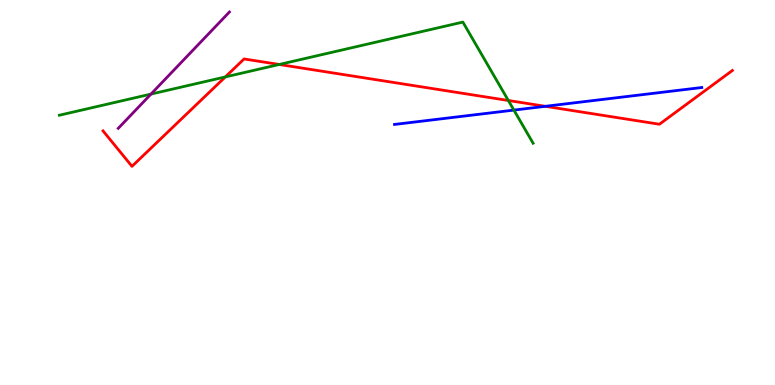[{'lines': ['blue', 'red'], 'intersections': [{'x': 7.04, 'y': 7.24}]}, {'lines': ['green', 'red'], 'intersections': [{'x': 2.91, 'y': 8.0}, {'x': 3.6, 'y': 8.33}, {'x': 6.56, 'y': 7.39}]}, {'lines': ['purple', 'red'], 'intersections': []}, {'lines': ['blue', 'green'], 'intersections': [{'x': 6.63, 'y': 7.14}]}, {'lines': ['blue', 'purple'], 'intersections': []}, {'lines': ['green', 'purple'], 'intersections': [{'x': 1.95, 'y': 7.56}]}]